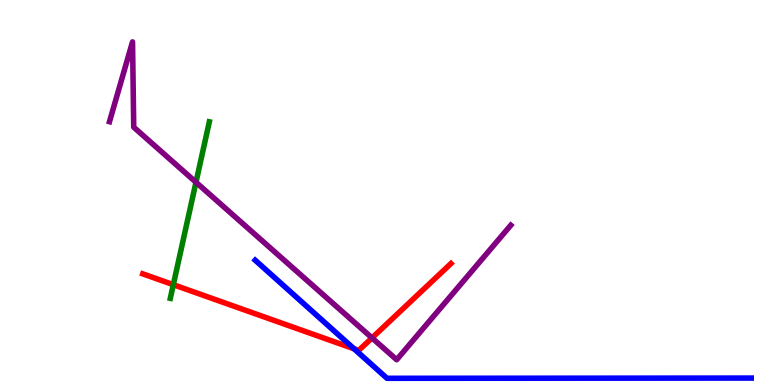[{'lines': ['blue', 'red'], 'intersections': [{'x': 4.57, 'y': 0.94}]}, {'lines': ['green', 'red'], 'intersections': [{'x': 2.24, 'y': 2.61}]}, {'lines': ['purple', 'red'], 'intersections': [{'x': 4.8, 'y': 1.22}]}, {'lines': ['blue', 'green'], 'intersections': []}, {'lines': ['blue', 'purple'], 'intersections': []}, {'lines': ['green', 'purple'], 'intersections': [{'x': 2.53, 'y': 5.27}]}]